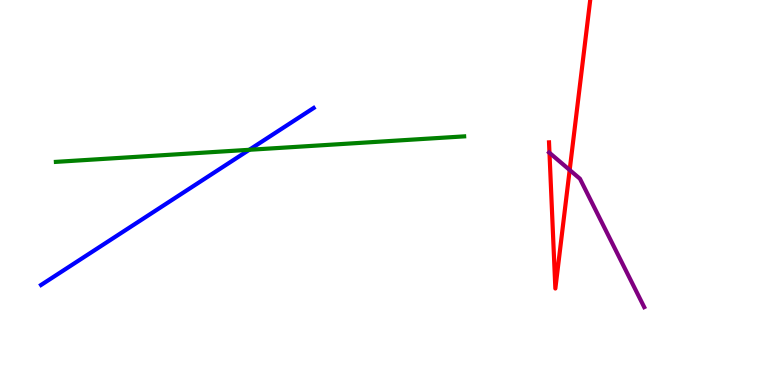[{'lines': ['blue', 'red'], 'intersections': []}, {'lines': ['green', 'red'], 'intersections': []}, {'lines': ['purple', 'red'], 'intersections': [{'x': 7.09, 'y': 6.03}, {'x': 7.35, 'y': 5.58}]}, {'lines': ['blue', 'green'], 'intersections': [{'x': 3.22, 'y': 6.11}]}, {'lines': ['blue', 'purple'], 'intersections': []}, {'lines': ['green', 'purple'], 'intersections': []}]